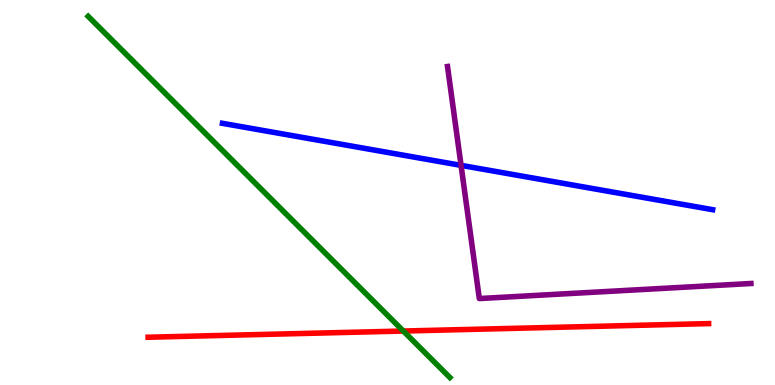[{'lines': ['blue', 'red'], 'intersections': []}, {'lines': ['green', 'red'], 'intersections': [{'x': 5.2, 'y': 1.4}]}, {'lines': ['purple', 'red'], 'intersections': []}, {'lines': ['blue', 'green'], 'intersections': []}, {'lines': ['blue', 'purple'], 'intersections': [{'x': 5.95, 'y': 5.7}]}, {'lines': ['green', 'purple'], 'intersections': []}]